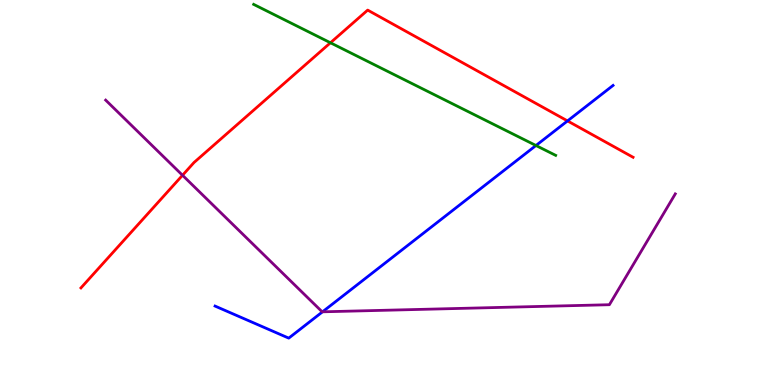[{'lines': ['blue', 'red'], 'intersections': [{'x': 7.32, 'y': 6.86}]}, {'lines': ['green', 'red'], 'intersections': [{'x': 4.26, 'y': 8.89}]}, {'lines': ['purple', 'red'], 'intersections': [{'x': 2.36, 'y': 5.45}]}, {'lines': ['blue', 'green'], 'intersections': [{'x': 6.92, 'y': 6.22}]}, {'lines': ['blue', 'purple'], 'intersections': [{'x': 4.16, 'y': 1.9}]}, {'lines': ['green', 'purple'], 'intersections': []}]